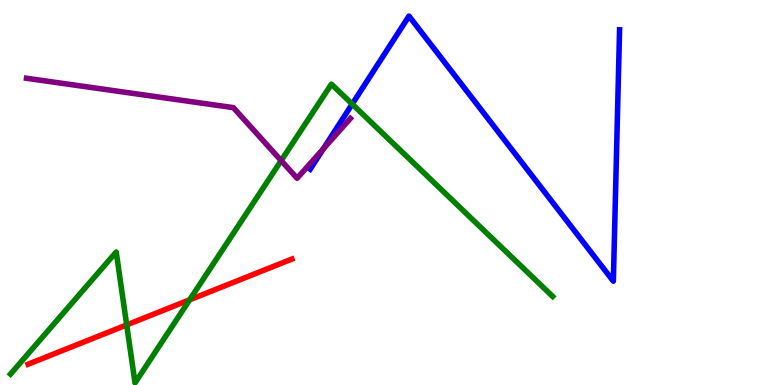[{'lines': ['blue', 'red'], 'intersections': []}, {'lines': ['green', 'red'], 'intersections': [{'x': 1.63, 'y': 1.56}, {'x': 2.45, 'y': 2.21}]}, {'lines': ['purple', 'red'], 'intersections': []}, {'lines': ['blue', 'green'], 'intersections': [{'x': 4.54, 'y': 7.3}]}, {'lines': ['blue', 'purple'], 'intersections': [{'x': 4.17, 'y': 6.14}]}, {'lines': ['green', 'purple'], 'intersections': [{'x': 3.63, 'y': 5.83}]}]